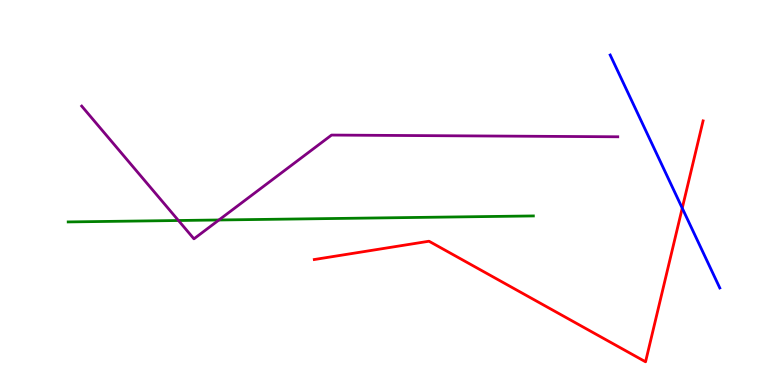[{'lines': ['blue', 'red'], 'intersections': [{'x': 8.8, 'y': 4.59}]}, {'lines': ['green', 'red'], 'intersections': []}, {'lines': ['purple', 'red'], 'intersections': []}, {'lines': ['blue', 'green'], 'intersections': []}, {'lines': ['blue', 'purple'], 'intersections': []}, {'lines': ['green', 'purple'], 'intersections': [{'x': 2.3, 'y': 4.27}, {'x': 2.82, 'y': 4.29}]}]